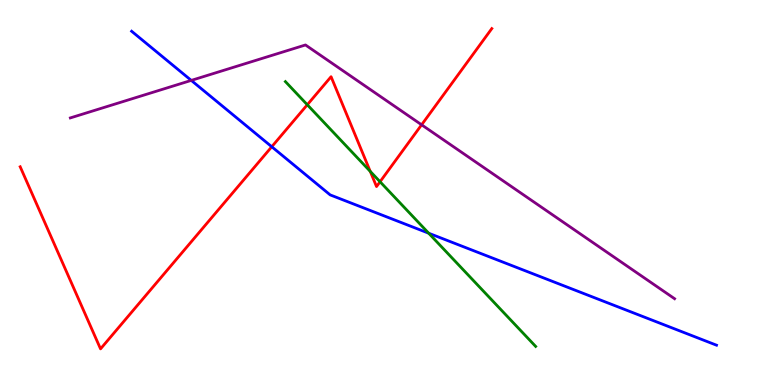[{'lines': ['blue', 'red'], 'intersections': [{'x': 3.51, 'y': 6.19}]}, {'lines': ['green', 'red'], 'intersections': [{'x': 3.97, 'y': 7.28}, {'x': 4.78, 'y': 5.55}, {'x': 4.9, 'y': 5.28}]}, {'lines': ['purple', 'red'], 'intersections': [{'x': 5.44, 'y': 6.76}]}, {'lines': ['blue', 'green'], 'intersections': [{'x': 5.53, 'y': 3.94}]}, {'lines': ['blue', 'purple'], 'intersections': [{'x': 2.47, 'y': 7.91}]}, {'lines': ['green', 'purple'], 'intersections': []}]